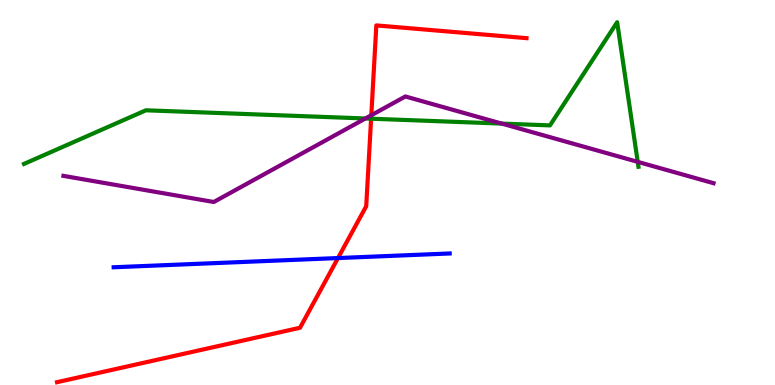[{'lines': ['blue', 'red'], 'intersections': [{'x': 4.36, 'y': 3.3}]}, {'lines': ['green', 'red'], 'intersections': [{'x': 4.79, 'y': 6.92}]}, {'lines': ['purple', 'red'], 'intersections': [{'x': 4.79, 'y': 7.01}]}, {'lines': ['blue', 'green'], 'intersections': []}, {'lines': ['blue', 'purple'], 'intersections': []}, {'lines': ['green', 'purple'], 'intersections': [{'x': 4.71, 'y': 6.92}, {'x': 6.47, 'y': 6.79}, {'x': 8.23, 'y': 5.8}]}]